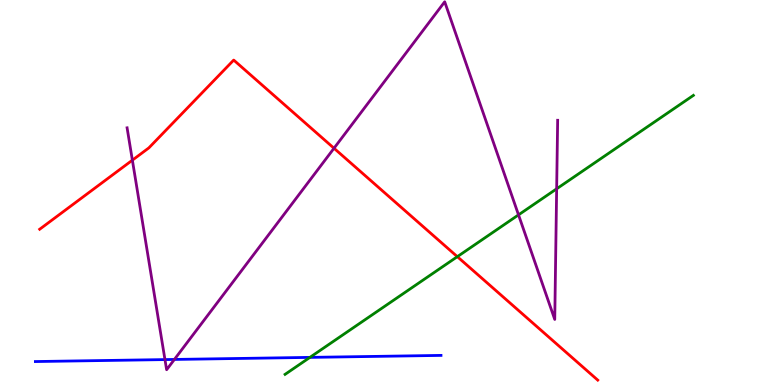[{'lines': ['blue', 'red'], 'intersections': []}, {'lines': ['green', 'red'], 'intersections': [{'x': 5.9, 'y': 3.33}]}, {'lines': ['purple', 'red'], 'intersections': [{'x': 1.71, 'y': 5.84}, {'x': 4.31, 'y': 6.15}]}, {'lines': ['blue', 'green'], 'intersections': [{'x': 4.0, 'y': 0.717}]}, {'lines': ['blue', 'purple'], 'intersections': [{'x': 2.13, 'y': 0.66}, {'x': 2.25, 'y': 0.664}]}, {'lines': ['green', 'purple'], 'intersections': [{'x': 6.69, 'y': 4.42}, {'x': 7.18, 'y': 5.1}]}]